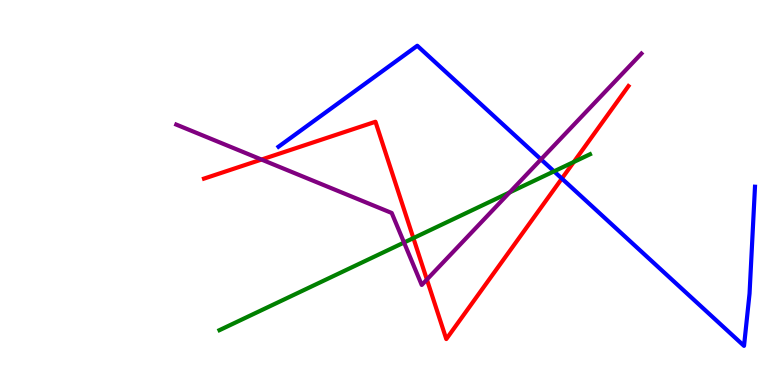[{'lines': ['blue', 'red'], 'intersections': [{'x': 7.25, 'y': 5.36}]}, {'lines': ['green', 'red'], 'intersections': [{'x': 5.33, 'y': 3.82}, {'x': 7.4, 'y': 5.79}]}, {'lines': ['purple', 'red'], 'intersections': [{'x': 3.37, 'y': 5.86}, {'x': 5.51, 'y': 2.74}]}, {'lines': ['blue', 'green'], 'intersections': [{'x': 7.15, 'y': 5.55}]}, {'lines': ['blue', 'purple'], 'intersections': [{'x': 6.98, 'y': 5.86}]}, {'lines': ['green', 'purple'], 'intersections': [{'x': 5.21, 'y': 3.7}, {'x': 6.58, 'y': 5.0}]}]